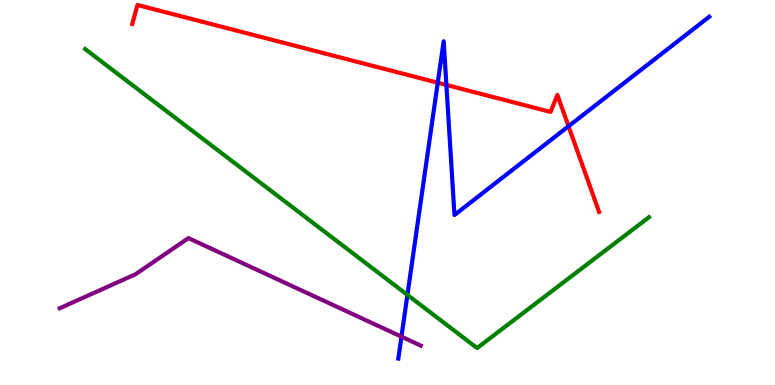[{'lines': ['blue', 'red'], 'intersections': [{'x': 5.65, 'y': 7.85}, {'x': 5.76, 'y': 7.79}, {'x': 7.34, 'y': 6.72}]}, {'lines': ['green', 'red'], 'intersections': []}, {'lines': ['purple', 'red'], 'intersections': []}, {'lines': ['blue', 'green'], 'intersections': [{'x': 5.26, 'y': 2.34}]}, {'lines': ['blue', 'purple'], 'intersections': [{'x': 5.18, 'y': 1.26}]}, {'lines': ['green', 'purple'], 'intersections': []}]